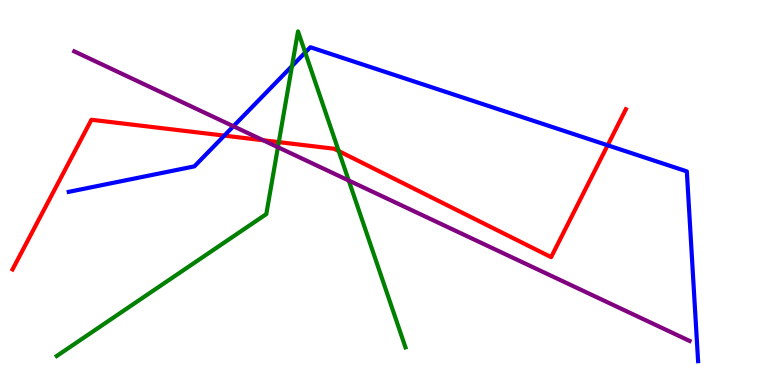[{'lines': ['blue', 'red'], 'intersections': [{'x': 2.89, 'y': 6.48}, {'x': 7.84, 'y': 6.23}]}, {'lines': ['green', 'red'], 'intersections': [{'x': 3.6, 'y': 6.31}, {'x': 4.37, 'y': 6.08}]}, {'lines': ['purple', 'red'], 'intersections': [{'x': 3.4, 'y': 6.36}]}, {'lines': ['blue', 'green'], 'intersections': [{'x': 3.77, 'y': 8.28}, {'x': 3.94, 'y': 8.64}]}, {'lines': ['blue', 'purple'], 'intersections': [{'x': 3.01, 'y': 6.72}]}, {'lines': ['green', 'purple'], 'intersections': [{'x': 3.59, 'y': 6.18}, {'x': 4.5, 'y': 5.31}]}]